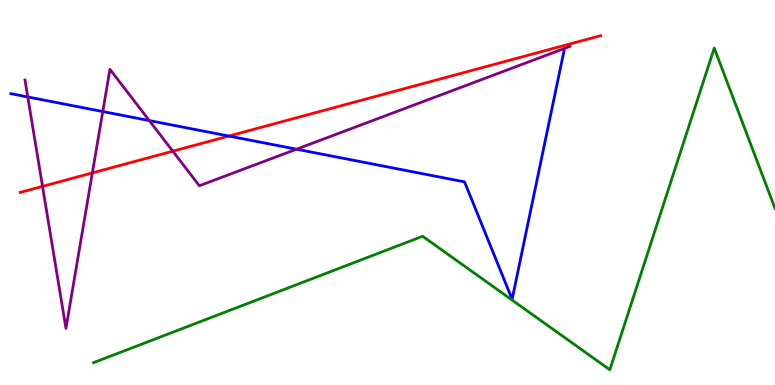[{'lines': ['blue', 'red'], 'intersections': [{'x': 2.95, 'y': 6.47}]}, {'lines': ['green', 'red'], 'intersections': []}, {'lines': ['purple', 'red'], 'intersections': [{'x': 0.549, 'y': 5.16}, {'x': 1.19, 'y': 5.51}, {'x': 2.23, 'y': 6.07}]}, {'lines': ['blue', 'green'], 'intersections': []}, {'lines': ['blue', 'purple'], 'intersections': [{'x': 0.358, 'y': 7.48}, {'x': 1.33, 'y': 7.1}, {'x': 1.93, 'y': 6.87}, {'x': 3.83, 'y': 6.12}]}, {'lines': ['green', 'purple'], 'intersections': []}]